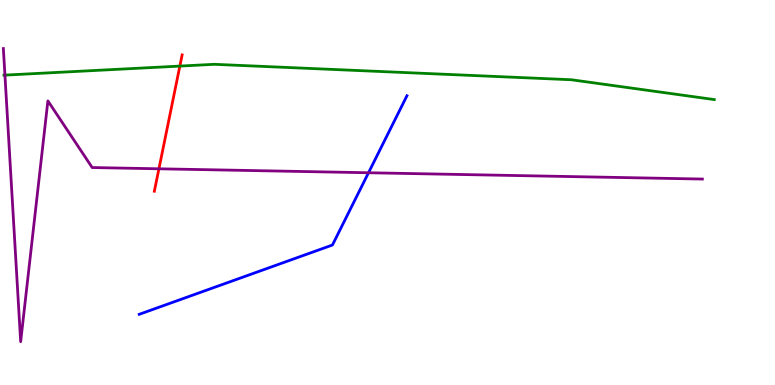[{'lines': ['blue', 'red'], 'intersections': []}, {'lines': ['green', 'red'], 'intersections': [{'x': 2.32, 'y': 8.28}]}, {'lines': ['purple', 'red'], 'intersections': [{'x': 2.05, 'y': 5.62}]}, {'lines': ['blue', 'green'], 'intersections': []}, {'lines': ['blue', 'purple'], 'intersections': [{'x': 4.75, 'y': 5.51}]}, {'lines': ['green', 'purple'], 'intersections': [{'x': 0.0636, 'y': 8.05}]}]